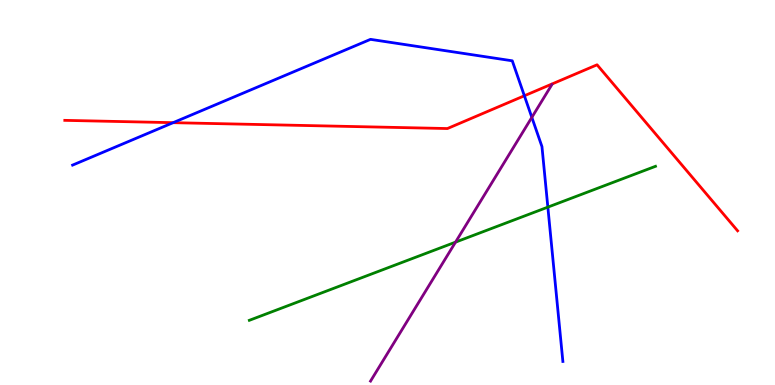[{'lines': ['blue', 'red'], 'intersections': [{'x': 2.23, 'y': 6.81}, {'x': 6.77, 'y': 7.51}]}, {'lines': ['green', 'red'], 'intersections': []}, {'lines': ['purple', 'red'], 'intersections': []}, {'lines': ['blue', 'green'], 'intersections': [{'x': 7.07, 'y': 4.62}]}, {'lines': ['blue', 'purple'], 'intersections': [{'x': 6.86, 'y': 6.95}]}, {'lines': ['green', 'purple'], 'intersections': [{'x': 5.88, 'y': 3.71}]}]